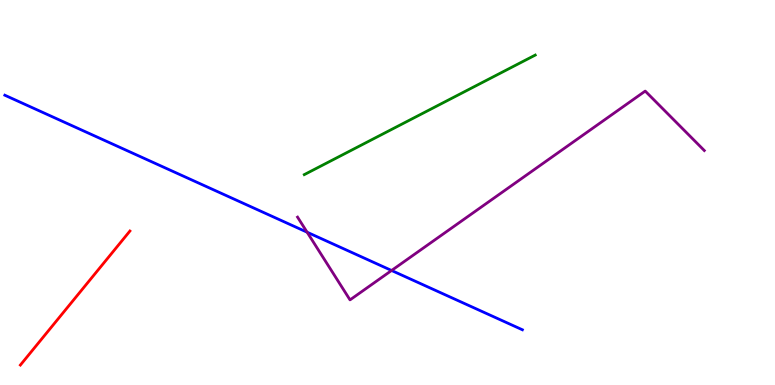[{'lines': ['blue', 'red'], 'intersections': []}, {'lines': ['green', 'red'], 'intersections': []}, {'lines': ['purple', 'red'], 'intersections': []}, {'lines': ['blue', 'green'], 'intersections': []}, {'lines': ['blue', 'purple'], 'intersections': [{'x': 3.96, 'y': 3.97}, {'x': 5.05, 'y': 2.97}]}, {'lines': ['green', 'purple'], 'intersections': []}]